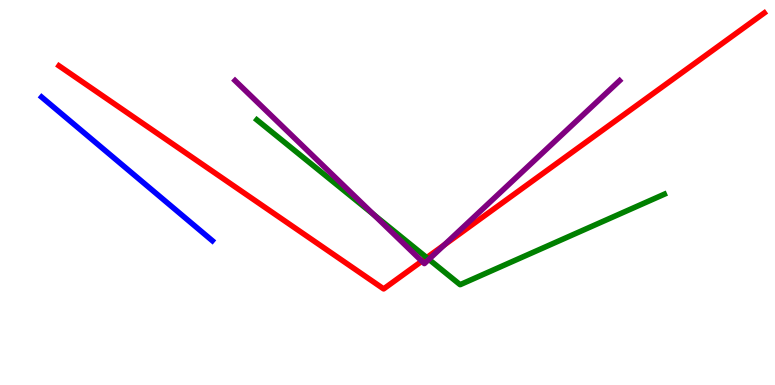[{'lines': ['blue', 'red'], 'intersections': []}, {'lines': ['green', 'red'], 'intersections': [{'x': 5.51, 'y': 3.31}]}, {'lines': ['purple', 'red'], 'intersections': [{'x': 5.44, 'y': 3.22}, {'x': 5.73, 'y': 3.64}]}, {'lines': ['blue', 'green'], 'intersections': []}, {'lines': ['blue', 'purple'], 'intersections': []}, {'lines': ['green', 'purple'], 'intersections': [{'x': 4.82, 'y': 4.43}, {'x': 5.53, 'y': 3.26}]}]